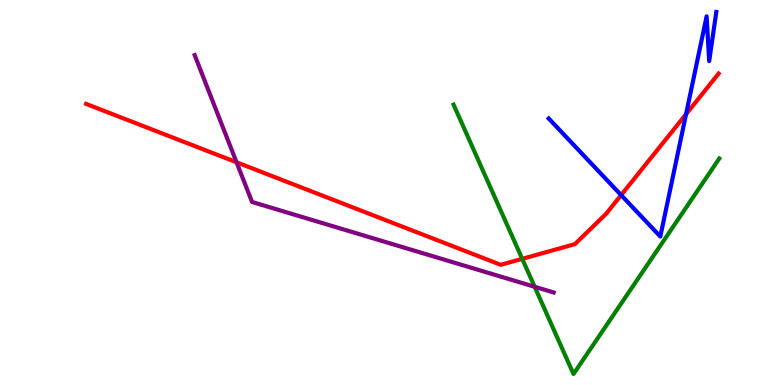[{'lines': ['blue', 'red'], 'intersections': [{'x': 8.01, 'y': 4.93}, {'x': 8.85, 'y': 7.03}]}, {'lines': ['green', 'red'], 'intersections': [{'x': 6.74, 'y': 3.28}]}, {'lines': ['purple', 'red'], 'intersections': [{'x': 3.05, 'y': 5.78}]}, {'lines': ['blue', 'green'], 'intersections': []}, {'lines': ['blue', 'purple'], 'intersections': []}, {'lines': ['green', 'purple'], 'intersections': [{'x': 6.9, 'y': 2.55}]}]